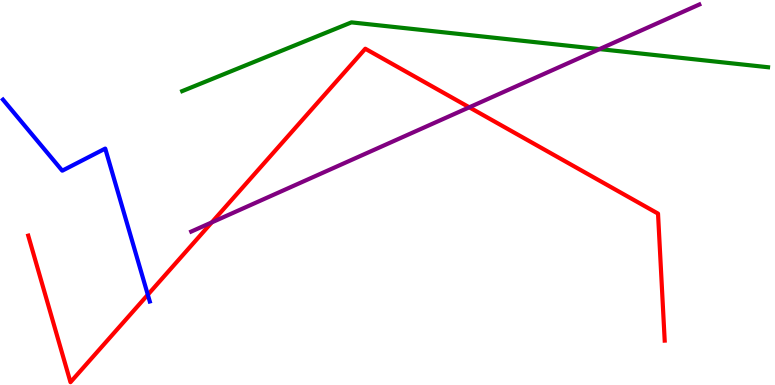[{'lines': ['blue', 'red'], 'intersections': [{'x': 1.91, 'y': 2.34}]}, {'lines': ['green', 'red'], 'intersections': []}, {'lines': ['purple', 'red'], 'intersections': [{'x': 2.73, 'y': 4.22}, {'x': 6.06, 'y': 7.21}]}, {'lines': ['blue', 'green'], 'intersections': []}, {'lines': ['blue', 'purple'], 'intersections': []}, {'lines': ['green', 'purple'], 'intersections': [{'x': 7.74, 'y': 8.72}]}]